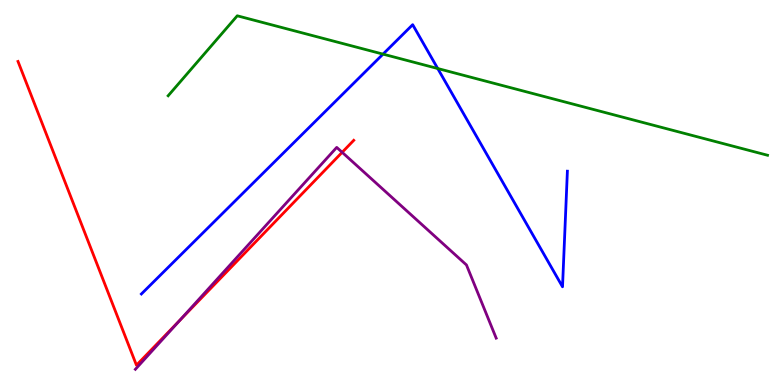[{'lines': ['blue', 'red'], 'intersections': []}, {'lines': ['green', 'red'], 'intersections': []}, {'lines': ['purple', 'red'], 'intersections': [{'x': 2.32, 'y': 1.68}, {'x': 4.41, 'y': 6.04}]}, {'lines': ['blue', 'green'], 'intersections': [{'x': 4.94, 'y': 8.59}, {'x': 5.65, 'y': 8.22}]}, {'lines': ['blue', 'purple'], 'intersections': []}, {'lines': ['green', 'purple'], 'intersections': []}]